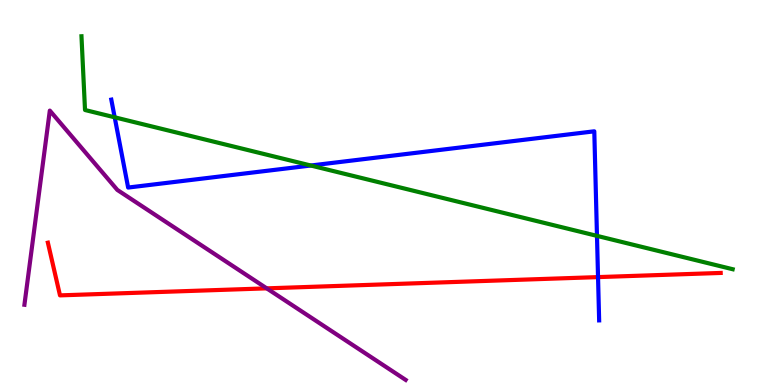[{'lines': ['blue', 'red'], 'intersections': [{'x': 7.72, 'y': 2.8}]}, {'lines': ['green', 'red'], 'intersections': []}, {'lines': ['purple', 'red'], 'intersections': [{'x': 3.44, 'y': 2.51}]}, {'lines': ['blue', 'green'], 'intersections': [{'x': 1.48, 'y': 6.95}, {'x': 4.01, 'y': 5.7}, {'x': 7.7, 'y': 3.87}]}, {'lines': ['blue', 'purple'], 'intersections': []}, {'lines': ['green', 'purple'], 'intersections': []}]